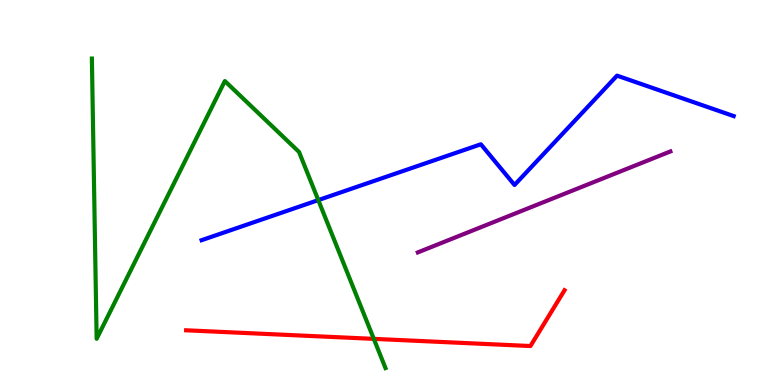[{'lines': ['blue', 'red'], 'intersections': []}, {'lines': ['green', 'red'], 'intersections': [{'x': 4.82, 'y': 1.2}]}, {'lines': ['purple', 'red'], 'intersections': []}, {'lines': ['blue', 'green'], 'intersections': [{'x': 4.11, 'y': 4.8}]}, {'lines': ['blue', 'purple'], 'intersections': []}, {'lines': ['green', 'purple'], 'intersections': []}]